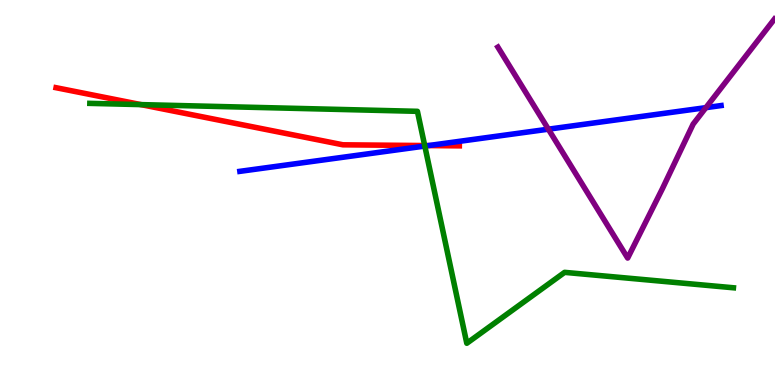[{'lines': ['blue', 'red'], 'intersections': [{'x': 5.53, 'y': 6.22}]}, {'lines': ['green', 'red'], 'intersections': [{'x': 1.82, 'y': 7.28}, {'x': 5.48, 'y': 6.22}]}, {'lines': ['purple', 'red'], 'intersections': []}, {'lines': ['blue', 'green'], 'intersections': [{'x': 5.48, 'y': 6.21}]}, {'lines': ['blue', 'purple'], 'intersections': [{'x': 7.08, 'y': 6.64}, {'x': 9.11, 'y': 7.2}]}, {'lines': ['green', 'purple'], 'intersections': []}]